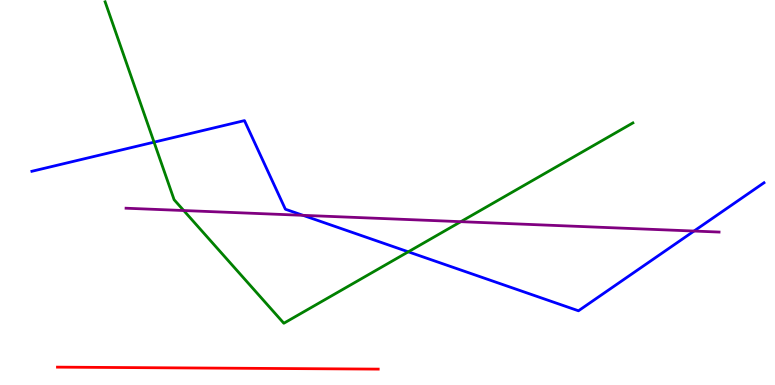[{'lines': ['blue', 'red'], 'intersections': []}, {'lines': ['green', 'red'], 'intersections': []}, {'lines': ['purple', 'red'], 'intersections': []}, {'lines': ['blue', 'green'], 'intersections': [{'x': 1.99, 'y': 6.31}, {'x': 5.27, 'y': 3.46}]}, {'lines': ['blue', 'purple'], 'intersections': [{'x': 3.91, 'y': 4.41}, {'x': 8.96, 'y': 4.0}]}, {'lines': ['green', 'purple'], 'intersections': [{'x': 2.37, 'y': 4.53}, {'x': 5.95, 'y': 4.24}]}]